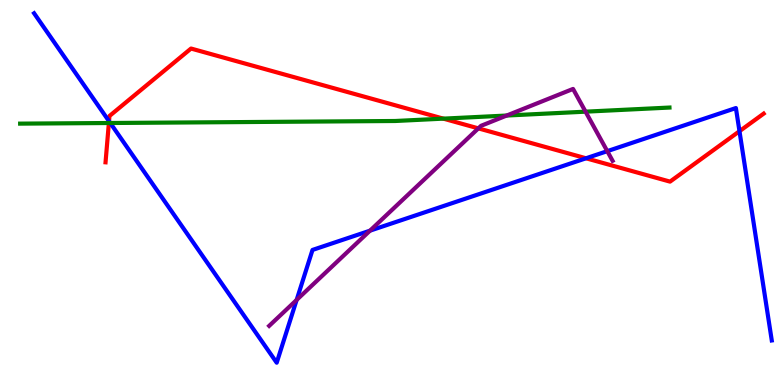[{'lines': ['blue', 'red'], 'intersections': [{'x': 1.41, 'y': 6.85}, {'x': 7.56, 'y': 5.89}, {'x': 9.54, 'y': 6.59}]}, {'lines': ['green', 'red'], 'intersections': [{'x': 1.4, 'y': 6.8}, {'x': 5.72, 'y': 6.92}]}, {'lines': ['purple', 'red'], 'intersections': [{'x': 6.17, 'y': 6.67}]}, {'lines': ['blue', 'green'], 'intersections': [{'x': 1.42, 'y': 6.81}]}, {'lines': ['blue', 'purple'], 'intersections': [{'x': 3.83, 'y': 2.21}, {'x': 4.77, 'y': 4.01}, {'x': 7.84, 'y': 6.07}]}, {'lines': ['green', 'purple'], 'intersections': [{'x': 6.54, 'y': 7.0}, {'x': 7.56, 'y': 7.1}]}]